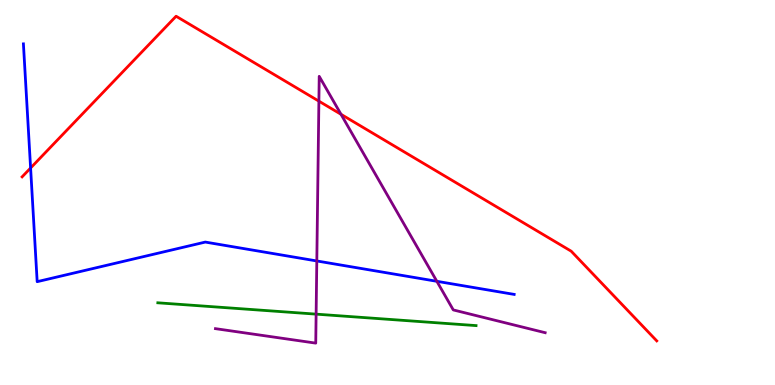[{'lines': ['blue', 'red'], 'intersections': [{'x': 0.395, 'y': 5.64}]}, {'lines': ['green', 'red'], 'intersections': []}, {'lines': ['purple', 'red'], 'intersections': [{'x': 4.11, 'y': 7.37}, {'x': 4.4, 'y': 7.03}]}, {'lines': ['blue', 'green'], 'intersections': []}, {'lines': ['blue', 'purple'], 'intersections': [{'x': 4.09, 'y': 3.22}, {'x': 5.64, 'y': 2.69}]}, {'lines': ['green', 'purple'], 'intersections': [{'x': 4.08, 'y': 1.84}]}]